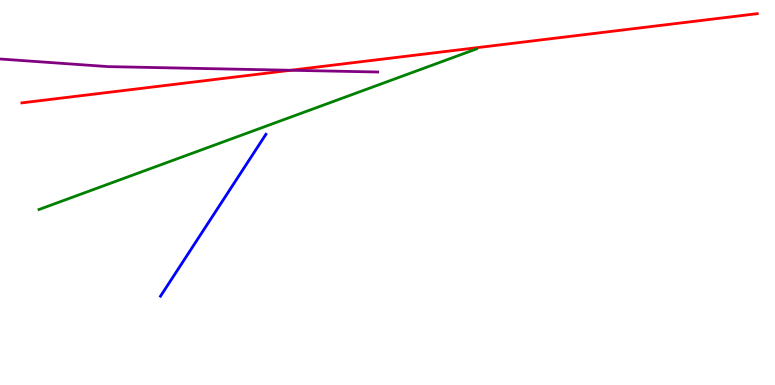[{'lines': ['blue', 'red'], 'intersections': []}, {'lines': ['green', 'red'], 'intersections': []}, {'lines': ['purple', 'red'], 'intersections': [{'x': 3.75, 'y': 8.17}]}, {'lines': ['blue', 'green'], 'intersections': []}, {'lines': ['blue', 'purple'], 'intersections': []}, {'lines': ['green', 'purple'], 'intersections': []}]